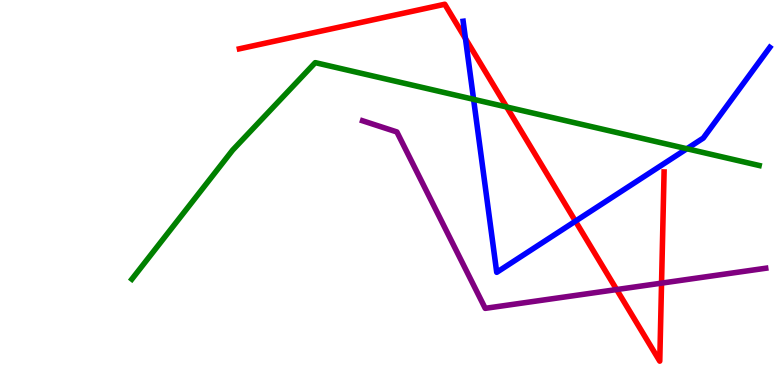[{'lines': ['blue', 'red'], 'intersections': [{'x': 6.01, 'y': 9.0}, {'x': 7.43, 'y': 4.26}]}, {'lines': ['green', 'red'], 'intersections': [{'x': 6.54, 'y': 7.22}]}, {'lines': ['purple', 'red'], 'intersections': [{'x': 7.96, 'y': 2.48}, {'x': 8.54, 'y': 2.65}]}, {'lines': ['blue', 'green'], 'intersections': [{'x': 6.11, 'y': 7.42}, {'x': 8.86, 'y': 6.14}]}, {'lines': ['blue', 'purple'], 'intersections': []}, {'lines': ['green', 'purple'], 'intersections': []}]